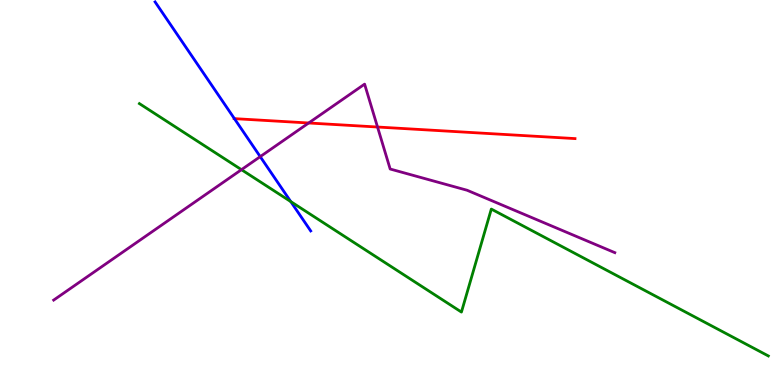[{'lines': ['blue', 'red'], 'intersections': [{'x': 3.02, 'y': 6.92}]}, {'lines': ['green', 'red'], 'intersections': []}, {'lines': ['purple', 'red'], 'intersections': [{'x': 3.98, 'y': 6.81}, {'x': 4.87, 'y': 6.7}]}, {'lines': ['blue', 'green'], 'intersections': [{'x': 3.75, 'y': 4.76}]}, {'lines': ['blue', 'purple'], 'intersections': [{'x': 3.36, 'y': 5.93}]}, {'lines': ['green', 'purple'], 'intersections': [{'x': 3.12, 'y': 5.59}]}]